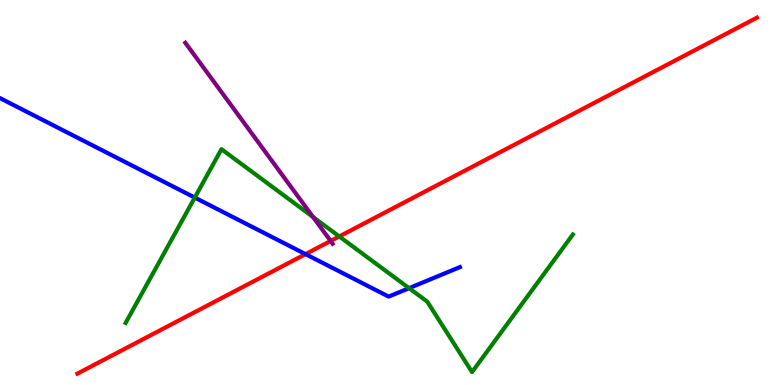[{'lines': ['blue', 'red'], 'intersections': [{'x': 3.94, 'y': 3.4}]}, {'lines': ['green', 'red'], 'intersections': [{'x': 4.38, 'y': 3.86}]}, {'lines': ['purple', 'red'], 'intersections': [{'x': 4.27, 'y': 3.74}]}, {'lines': ['blue', 'green'], 'intersections': [{'x': 2.51, 'y': 4.87}, {'x': 5.28, 'y': 2.52}]}, {'lines': ['blue', 'purple'], 'intersections': []}, {'lines': ['green', 'purple'], 'intersections': [{'x': 4.04, 'y': 4.36}]}]